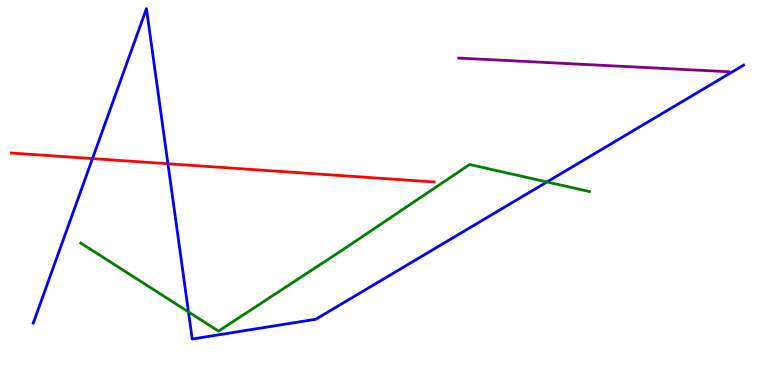[{'lines': ['blue', 'red'], 'intersections': [{'x': 1.19, 'y': 5.88}, {'x': 2.17, 'y': 5.75}]}, {'lines': ['green', 'red'], 'intersections': []}, {'lines': ['purple', 'red'], 'intersections': []}, {'lines': ['blue', 'green'], 'intersections': [{'x': 2.43, 'y': 1.9}, {'x': 7.06, 'y': 5.27}]}, {'lines': ['blue', 'purple'], 'intersections': []}, {'lines': ['green', 'purple'], 'intersections': []}]